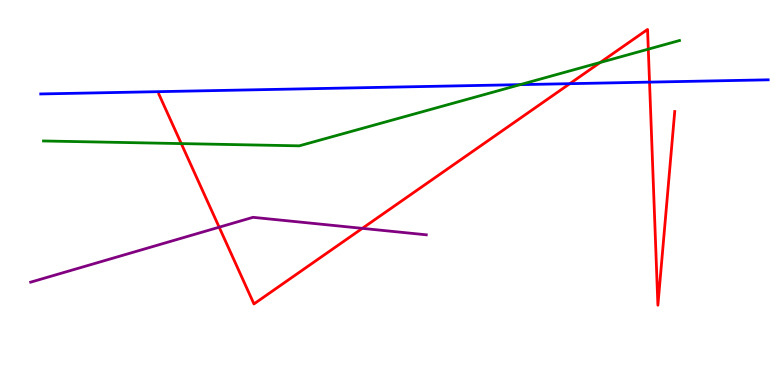[{'lines': ['blue', 'red'], 'intersections': [{'x': 7.35, 'y': 7.83}, {'x': 8.38, 'y': 7.87}]}, {'lines': ['green', 'red'], 'intersections': [{'x': 2.34, 'y': 6.27}, {'x': 7.74, 'y': 8.38}, {'x': 8.37, 'y': 8.72}]}, {'lines': ['purple', 'red'], 'intersections': [{'x': 2.83, 'y': 4.1}, {'x': 4.68, 'y': 4.07}]}, {'lines': ['blue', 'green'], 'intersections': [{'x': 6.71, 'y': 7.8}]}, {'lines': ['blue', 'purple'], 'intersections': []}, {'lines': ['green', 'purple'], 'intersections': []}]